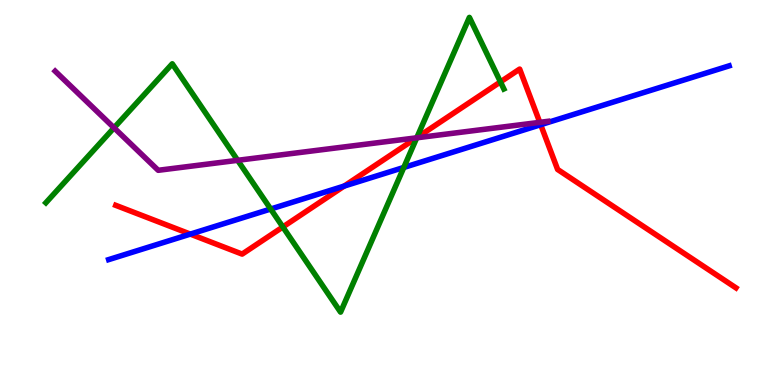[{'lines': ['blue', 'red'], 'intersections': [{'x': 2.46, 'y': 3.92}, {'x': 4.44, 'y': 5.17}, {'x': 6.98, 'y': 6.76}]}, {'lines': ['green', 'red'], 'intersections': [{'x': 3.65, 'y': 4.1}, {'x': 5.38, 'y': 6.42}, {'x': 6.46, 'y': 7.87}]}, {'lines': ['purple', 'red'], 'intersections': [{'x': 5.37, 'y': 6.42}, {'x': 6.97, 'y': 6.82}]}, {'lines': ['blue', 'green'], 'intersections': [{'x': 3.49, 'y': 4.57}, {'x': 5.21, 'y': 5.65}]}, {'lines': ['blue', 'purple'], 'intersections': []}, {'lines': ['green', 'purple'], 'intersections': [{'x': 1.47, 'y': 6.68}, {'x': 3.07, 'y': 5.84}, {'x': 5.38, 'y': 6.42}]}]